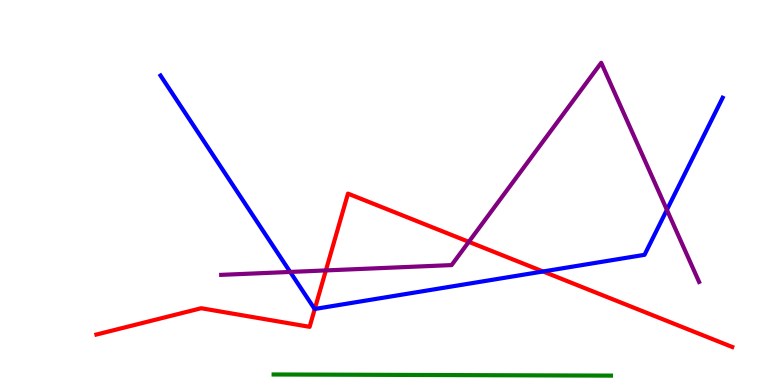[{'lines': ['blue', 'red'], 'intersections': [{'x': 4.06, 'y': 1.97}, {'x': 7.01, 'y': 2.95}]}, {'lines': ['green', 'red'], 'intersections': []}, {'lines': ['purple', 'red'], 'intersections': [{'x': 4.2, 'y': 2.98}, {'x': 6.05, 'y': 3.72}]}, {'lines': ['blue', 'green'], 'intersections': []}, {'lines': ['blue', 'purple'], 'intersections': [{'x': 3.74, 'y': 2.94}, {'x': 8.61, 'y': 4.55}]}, {'lines': ['green', 'purple'], 'intersections': []}]